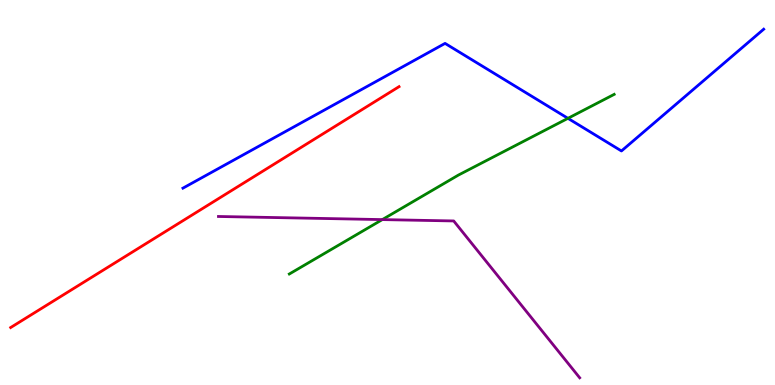[{'lines': ['blue', 'red'], 'intersections': []}, {'lines': ['green', 'red'], 'intersections': []}, {'lines': ['purple', 'red'], 'intersections': []}, {'lines': ['blue', 'green'], 'intersections': [{'x': 7.33, 'y': 6.93}]}, {'lines': ['blue', 'purple'], 'intersections': []}, {'lines': ['green', 'purple'], 'intersections': [{'x': 4.93, 'y': 4.3}]}]